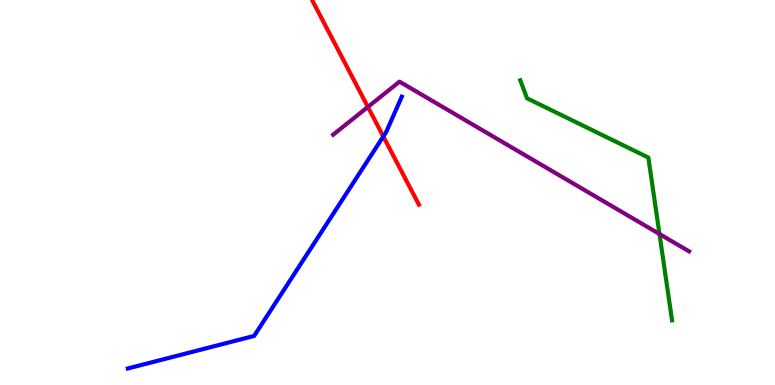[{'lines': ['blue', 'red'], 'intersections': [{'x': 4.95, 'y': 6.46}]}, {'lines': ['green', 'red'], 'intersections': []}, {'lines': ['purple', 'red'], 'intersections': [{'x': 4.75, 'y': 7.22}]}, {'lines': ['blue', 'green'], 'intersections': []}, {'lines': ['blue', 'purple'], 'intersections': []}, {'lines': ['green', 'purple'], 'intersections': [{'x': 8.51, 'y': 3.92}]}]